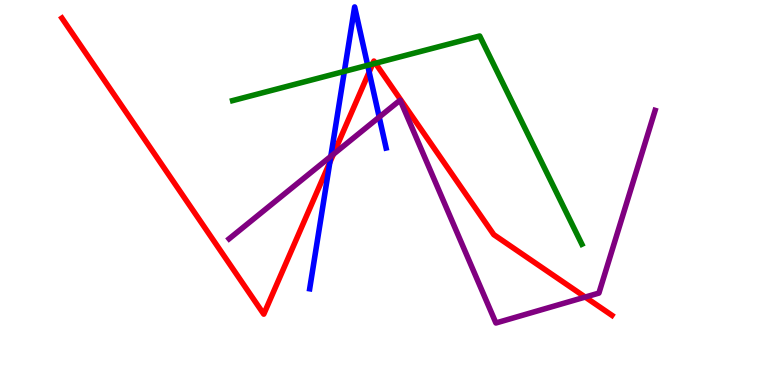[{'lines': ['blue', 'red'], 'intersections': [{'x': 4.26, 'y': 5.78}, {'x': 4.76, 'y': 8.13}]}, {'lines': ['green', 'red'], 'intersections': [{'x': 4.81, 'y': 8.34}, {'x': 4.84, 'y': 8.36}]}, {'lines': ['purple', 'red'], 'intersections': [{'x': 4.3, 'y': 5.99}, {'x': 7.55, 'y': 2.28}]}, {'lines': ['blue', 'green'], 'intersections': [{'x': 4.44, 'y': 8.15}, {'x': 4.74, 'y': 8.3}]}, {'lines': ['blue', 'purple'], 'intersections': [{'x': 4.27, 'y': 5.94}, {'x': 4.89, 'y': 6.96}]}, {'lines': ['green', 'purple'], 'intersections': []}]